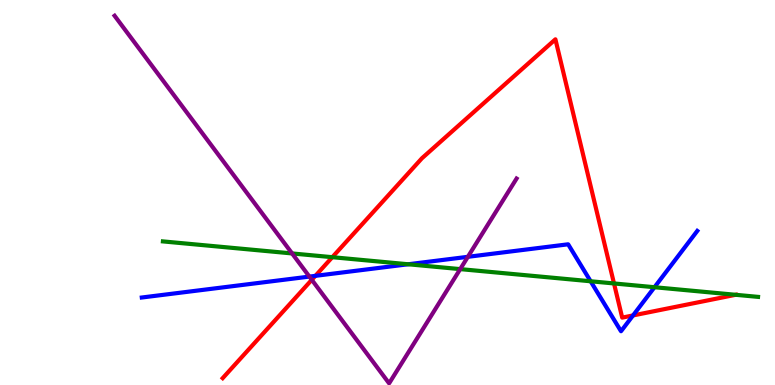[{'lines': ['blue', 'red'], 'intersections': [{'x': 4.07, 'y': 2.84}, {'x': 8.17, 'y': 1.81}]}, {'lines': ['green', 'red'], 'intersections': [{'x': 4.29, 'y': 3.32}, {'x': 7.92, 'y': 2.64}, {'x': 9.49, 'y': 2.34}]}, {'lines': ['purple', 'red'], 'intersections': [{'x': 4.02, 'y': 2.73}]}, {'lines': ['blue', 'green'], 'intersections': [{'x': 5.27, 'y': 3.14}, {'x': 7.62, 'y': 2.69}, {'x': 8.44, 'y': 2.54}]}, {'lines': ['blue', 'purple'], 'intersections': [{'x': 3.99, 'y': 2.82}, {'x': 6.04, 'y': 3.33}]}, {'lines': ['green', 'purple'], 'intersections': [{'x': 3.77, 'y': 3.42}, {'x': 5.94, 'y': 3.01}]}]